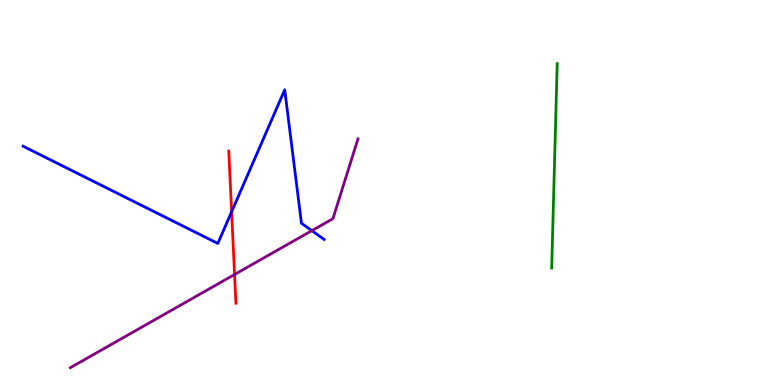[{'lines': ['blue', 'red'], 'intersections': [{'x': 2.99, 'y': 4.5}]}, {'lines': ['green', 'red'], 'intersections': []}, {'lines': ['purple', 'red'], 'intersections': [{'x': 3.03, 'y': 2.87}]}, {'lines': ['blue', 'green'], 'intersections': []}, {'lines': ['blue', 'purple'], 'intersections': [{'x': 4.02, 'y': 4.01}]}, {'lines': ['green', 'purple'], 'intersections': []}]